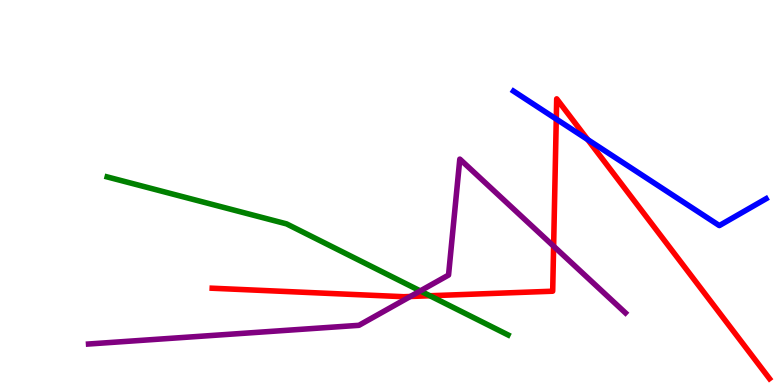[{'lines': ['blue', 'red'], 'intersections': [{'x': 7.18, 'y': 6.91}, {'x': 7.58, 'y': 6.37}]}, {'lines': ['green', 'red'], 'intersections': [{'x': 5.55, 'y': 2.32}]}, {'lines': ['purple', 'red'], 'intersections': [{'x': 5.3, 'y': 2.3}, {'x': 7.14, 'y': 3.61}]}, {'lines': ['blue', 'green'], 'intersections': []}, {'lines': ['blue', 'purple'], 'intersections': []}, {'lines': ['green', 'purple'], 'intersections': [{'x': 5.42, 'y': 2.44}]}]